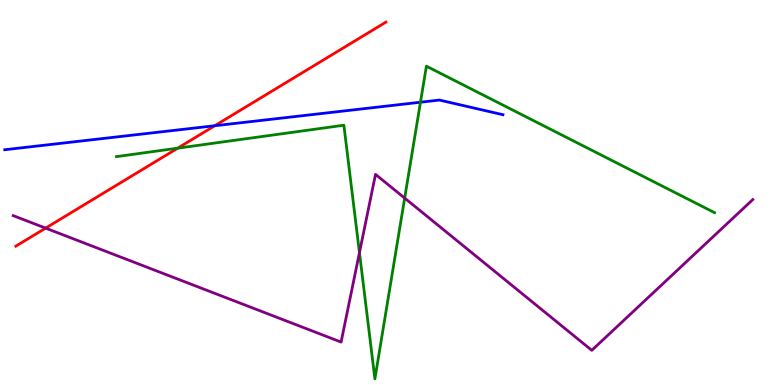[{'lines': ['blue', 'red'], 'intersections': [{'x': 2.77, 'y': 6.73}]}, {'lines': ['green', 'red'], 'intersections': [{'x': 2.29, 'y': 6.15}]}, {'lines': ['purple', 'red'], 'intersections': [{'x': 0.589, 'y': 4.07}]}, {'lines': ['blue', 'green'], 'intersections': [{'x': 5.43, 'y': 7.34}]}, {'lines': ['blue', 'purple'], 'intersections': []}, {'lines': ['green', 'purple'], 'intersections': [{'x': 4.64, 'y': 3.44}, {'x': 5.22, 'y': 4.85}]}]